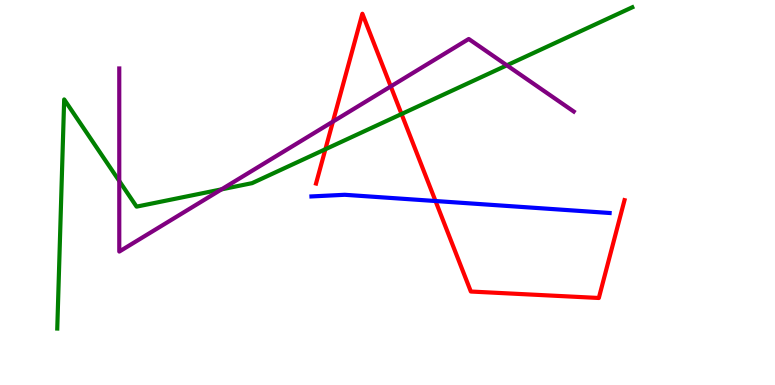[{'lines': ['blue', 'red'], 'intersections': [{'x': 5.62, 'y': 4.78}]}, {'lines': ['green', 'red'], 'intersections': [{'x': 4.2, 'y': 6.12}, {'x': 5.18, 'y': 7.04}]}, {'lines': ['purple', 'red'], 'intersections': [{'x': 4.3, 'y': 6.84}, {'x': 5.04, 'y': 7.76}]}, {'lines': ['blue', 'green'], 'intersections': []}, {'lines': ['blue', 'purple'], 'intersections': []}, {'lines': ['green', 'purple'], 'intersections': [{'x': 1.54, 'y': 5.3}, {'x': 2.86, 'y': 5.08}, {'x': 6.54, 'y': 8.3}]}]